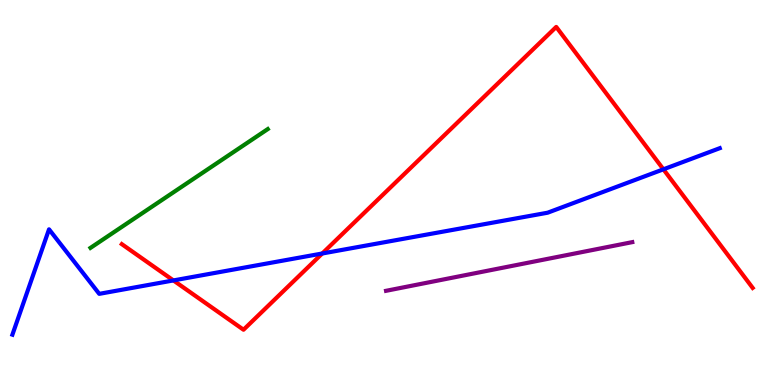[{'lines': ['blue', 'red'], 'intersections': [{'x': 2.24, 'y': 2.72}, {'x': 4.16, 'y': 3.42}, {'x': 8.56, 'y': 5.6}]}, {'lines': ['green', 'red'], 'intersections': []}, {'lines': ['purple', 'red'], 'intersections': []}, {'lines': ['blue', 'green'], 'intersections': []}, {'lines': ['blue', 'purple'], 'intersections': []}, {'lines': ['green', 'purple'], 'intersections': []}]